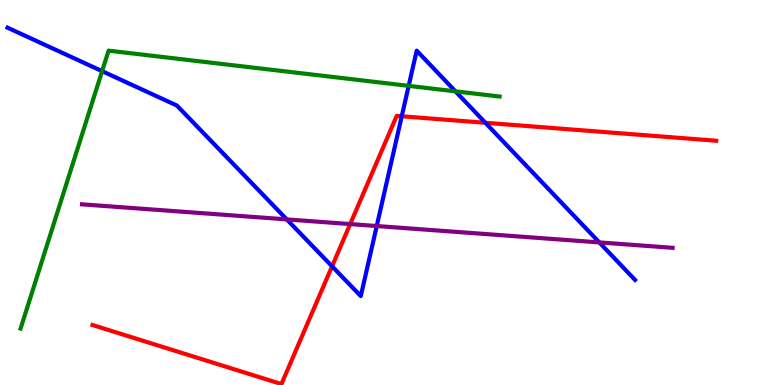[{'lines': ['blue', 'red'], 'intersections': [{'x': 4.28, 'y': 3.08}, {'x': 5.18, 'y': 6.98}, {'x': 6.26, 'y': 6.81}]}, {'lines': ['green', 'red'], 'intersections': []}, {'lines': ['purple', 'red'], 'intersections': [{'x': 4.52, 'y': 4.18}]}, {'lines': ['blue', 'green'], 'intersections': [{'x': 1.32, 'y': 8.15}, {'x': 5.27, 'y': 7.77}, {'x': 5.88, 'y': 7.63}]}, {'lines': ['blue', 'purple'], 'intersections': [{'x': 3.7, 'y': 4.3}, {'x': 4.86, 'y': 4.13}, {'x': 7.73, 'y': 3.7}]}, {'lines': ['green', 'purple'], 'intersections': []}]